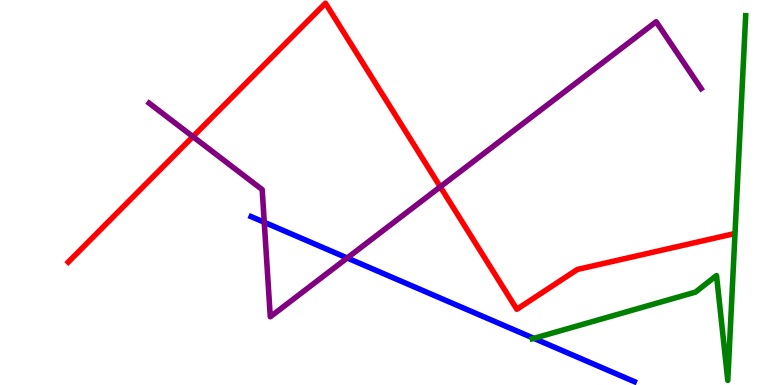[{'lines': ['blue', 'red'], 'intersections': []}, {'lines': ['green', 'red'], 'intersections': []}, {'lines': ['purple', 'red'], 'intersections': [{'x': 2.49, 'y': 6.45}, {'x': 5.68, 'y': 5.15}]}, {'lines': ['blue', 'green'], 'intersections': [{'x': 6.89, 'y': 1.21}]}, {'lines': ['blue', 'purple'], 'intersections': [{'x': 3.41, 'y': 4.23}, {'x': 4.48, 'y': 3.3}]}, {'lines': ['green', 'purple'], 'intersections': []}]